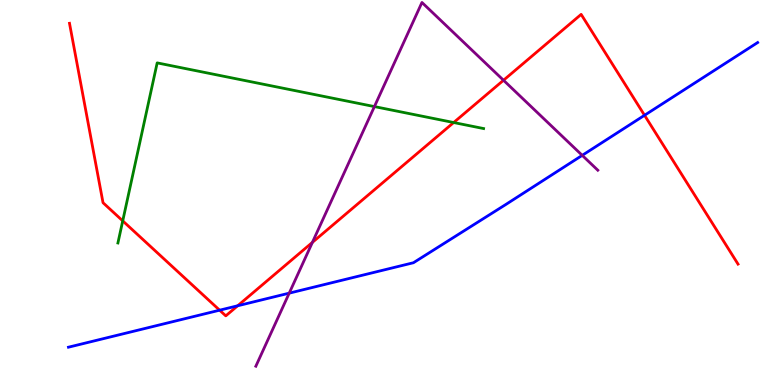[{'lines': ['blue', 'red'], 'intersections': [{'x': 2.83, 'y': 1.94}, {'x': 3.07, 'y': 2.06}, {'x': 8.32, 'y': 7.01}]}, {'lines': ['green', 'red'], 'intersections': [{'x': 1.58, 'y': 4.26}, {'x': 5.85, 'y': 6.82}]}, {'lines': ['purple', 'red'], 'intersections': [{'x': 4.03, 'y': 3.7}, {'x': 6.5, 'y': 7.92}]}, {'lines': ['blue', 'green'], 'intersections': []}, {'lines': ['blue', 'purple'], 'intersections': [{'x': 3.73, 'y': 2.39}, {'x': 7.51, 'y': 5.96}]}, {'lines': ['green', 'purple'], 'intersections': [{'x': 4.83, 'y': 7.23}]}]